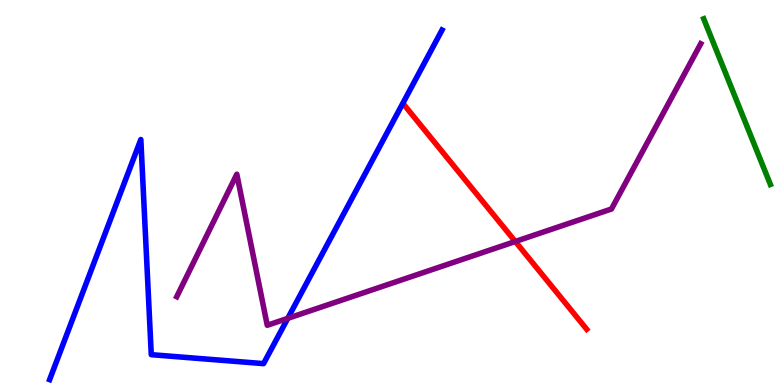[{'lines': ['blue', 'red'], 'intersections': []}, {'lines': ['green', 'red'], 'intersections': []}, {'lines': ['purple', 'red'], 'intersections': [{'x': 6.65, 'y': 3.73}]}, {'lines': ['blue', 'green'], 'intersections': []}, {'lines': ['blue', 'purple'], 'intersections': [{'x': 3.71, 'y': 1.73}]}, {'lines': ['green', 'purple'], 'intersections': []}]